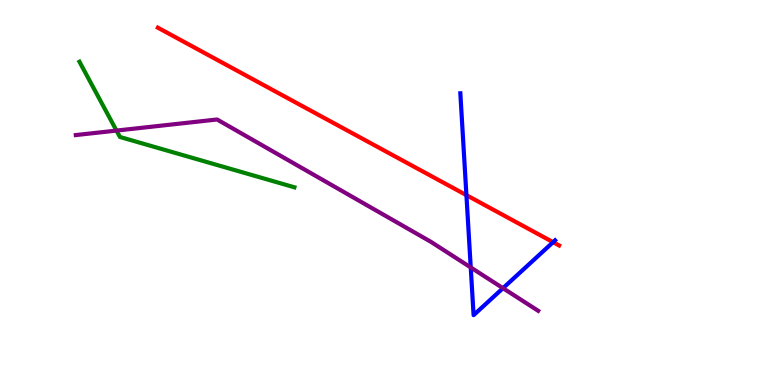[{'lines': ['blue', 'red'], 'intersections': [{'x': 6.02, 'y': 4.93}, {'x': 7.14, 'y': 3.71}]}, {'lines': ['green', 'red'], 'intersections': []}, {'lines': ['purple', 'red'], 'intersections': []}, {'lines': ['blue', 'green'], 'intersections': []}, {'lines': ['blue', 'purple'], 'intersections': [{'x': 6.07, 'y': 3.05}, {'x': 6.49, 'y': 2.52}]}, {'lines': ['green', 'purple'], 'intersections': [{'x': 1.5, 'y': 6.61}]}]